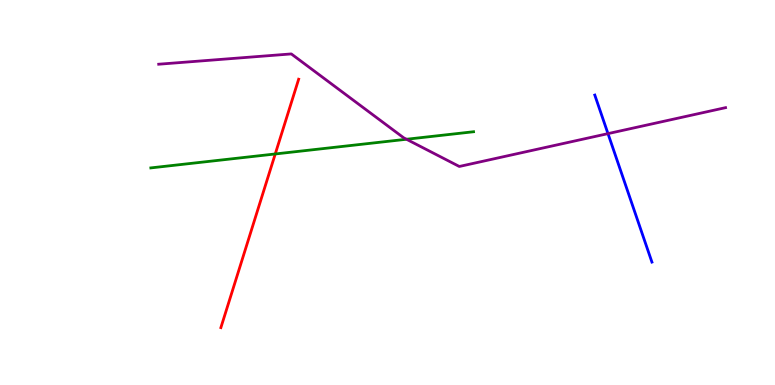[{'lines': ['blue', 'red'], 'intersections': []}, {'lines': ['green', 'red'], 'intersections': [{'x': 3.55, 'y': 6.0}]}, {'lines': ['purple', 'red'], 'intersections': []}, {'lines': ['blue', 'green'], 'intersections': []}, {'lines': ['blue', 'purple'], 'intersections': [{'x': 7.84, 'y': 6.53}]}, {'lines': ['green', 'purple'], 'intersections': [{'x': 5.24, 'y': 6.38}]}]